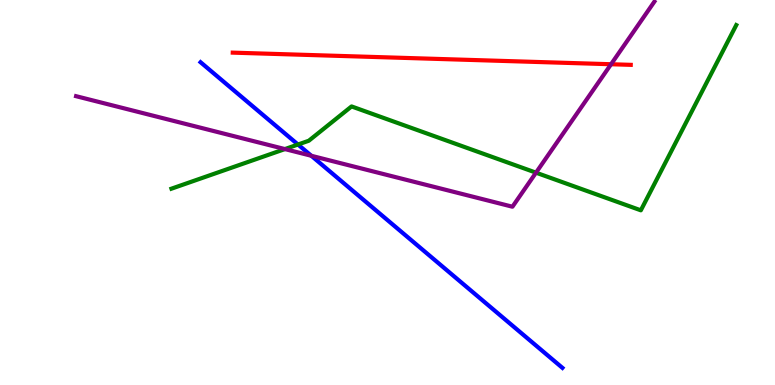[{'lines': ['blue', 'red'], 'intersections': []}, {'lines': ['green', 'red'], 'intersections': []}, {'lines': ['purple', 'red'], 'intersections': [{'x': 7.88, 'y': 8.33}]}, {'lines': ['blue', 'green'], 'intersections': [{'x': 3.84, 'y': 6.25}]}, {'lines': ['blue', 'purple'], 'intersections': [{'x': 4.02, 'y': 5.95}]}, {'lines': ['green', 'purple'], 'intersections': [{'x': 3.68, 'y': 6.13}, {'x': 6.92, 'y': 5.52}]}]